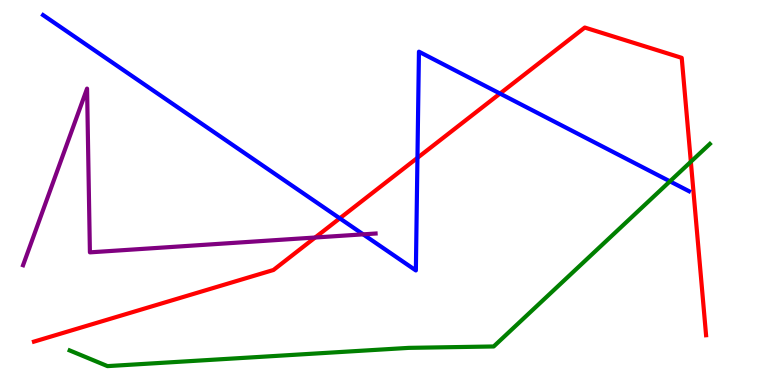[{'lines': ['blue', 'red'], 'intersections': [{'x': 4.38, 'y': 4.33}, {'x': 5.39, 'y': 5.9}, {'x': 6.45, 'y': 7.57}]}, {'lines': ['green', 'red'], 'intersections': [{'x': 8.91, 'y': 5.8}]}, {'lines': ['purple', 'red'], 'intersections': [{'x': 4.07, 'y': 3.83}]}, {'lines': ['blue', 'green'], 'intersections': [{'x': 8.64, 'y': 5.29}]}, {'lines': ['blue', 'purple'], 'intersections': [{'x': 4.69, 'y': 3.91}]}, {'lines': ['green', 'purple'], 'intersections': []}]